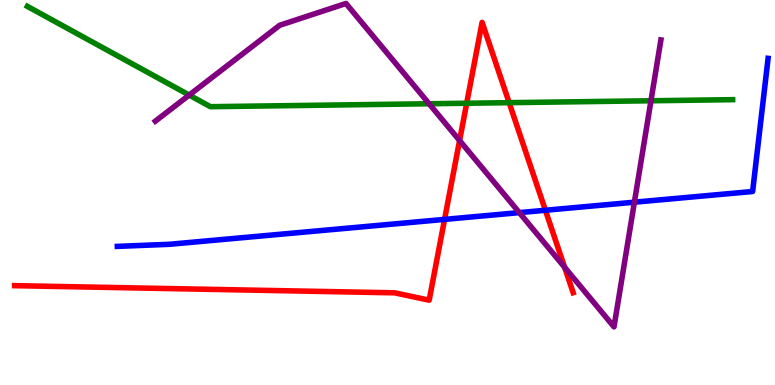[{'lines': ['blue', 'red'], 'intersections': [{'x': 5.74, 'y': 4.3}, {'x': 7.04, 'y': 4.54}]}, {'lines': ['green', 'red'], 'intersections': [{'x': 6.02, 'y': 7.32}, {'x': 6.57, 'y': 7.33}]}, {'lines': ['purple', 'red'], 'intersections': [{'x': 5.93, 'y': 6.35}, {'x': 7.29, 'y': 3.06}]}, {'lines': ['blue', 'green'], 'intersections': []}, {'lines': ['blue', 'purple'], 'intersections': [{'x': 6.7, 'y': 4.48}, {'x': 8.19, 'y': 4.75}]}, {'lines': ['green', 'purple'], 'intersections': [{'x': 2.44, 'y': 7.53}, {'x': 5.54, 'y': 7.31}, {'x': 8.4, 'y': 7.38}]}]